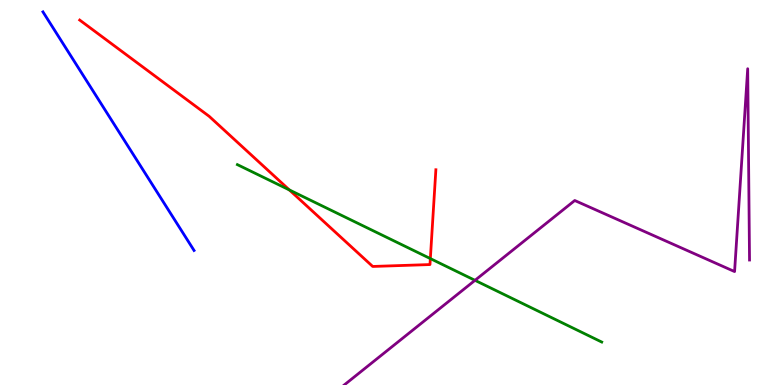[{'lines': ['blue', 'red'], 'intersections': []}, {'lines': ['green', 'red'], 'intersections': [{'x': 3.73, 'y': 5.07}, {'x': 5.55, 'y': 3.28}]}, {'lines': ['purple', 'red'], 'intersections': []}, {'lines': ['blue', 'green'], 'intersections': []}, {'lines': ['blue', 'purple'], 'intersections': []}, {'lines': ['green', 'purple'], 'intersections': [{'x': 6.13, 'y': 2.72}]}]